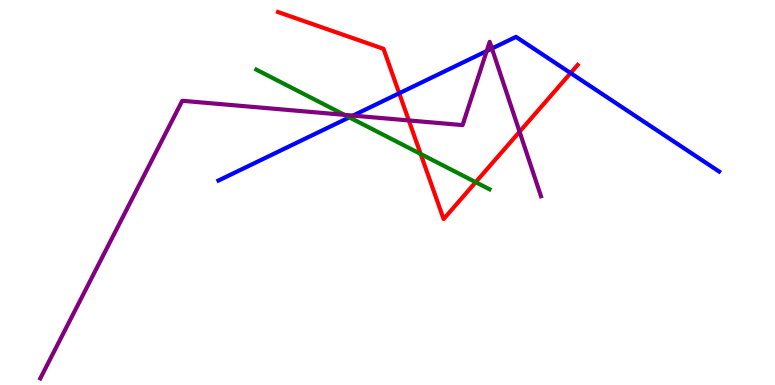[{'lines': ['blue', 'red'], 'intersections': [{'x': 5.15, 'y': 7.58}, {'x': 7.36, 'y': 8.1}]}, {'lines': ['green', 'red'], 'intersections': [{'x': 5.43, 'y': 6.0}, {'x': 6.14, 'y': 5.27}]}, {'lines': ['purple', 'red'], 'intersections': [{'x': 5.27, 'y': 6.87}, {'x': 6.7, 'y': 6.58}]}, {'lines': ['blue', 'green'], 'intersections': [{'x': 4.51, 'y': 6.95}]}, {'lines': ['blue', 'purple'], 'intersections': [{'x': 4.55, 'y': 7.0}, {'x': 6.28, 'y': 8.67}, {'x': 6.35, 'y': 8.74}]}, {'lines': ['green', 'purple'], 'intersections': [{'x': 4.44, 'y': 7.02}]}]